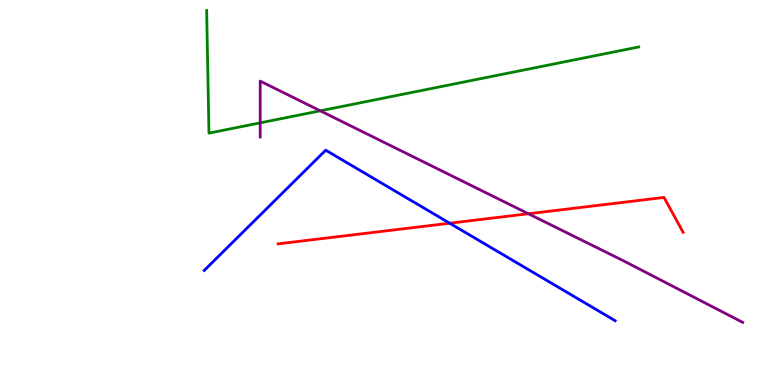[{'lines': ['blue', 'red'], 'intersections': [{'x': 5.8, 'y': 4.2}]}, {'lines': ['green', 'red'], 'intersections': []}, {'lines': ['purple', 'red'], 'intersections': [{'x': 6.82, 'y': 4.45}]}, {'lines': ['blue', 'green'], 'intersections': []}, {'lines': ['blue', 'purple'], 'intersections': []}, {'lines': ['green', 'purple'], 'intersections': [{'x': 3.36, 'y': 6.81}, {'x': 4.13, 'y': 7.12}]}]